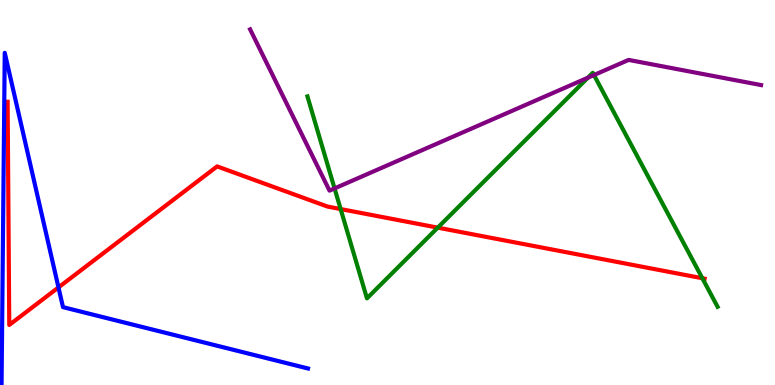[{'lines': ['blue', 'red'], 'intersections': [{'x': 0.754, 'y': 2.53}]}, {'lines': ['green', 'red'], 'intersections': [{'x': 4.4, 'y': 4.57}, {'x': 5.65, 'y': 4.09}, {'x': 9.06, 'y': 2.77}]}, {'lines': ['purple', 'red'], 'intersections': []}, {'lines': ['blue', 'green'], 'intersections': []}, {'lines': ['blue', 'purple'], 'intersections': []}, {'lines': ['green', 'purple'], 'intersections': [{'x': 4.32, 'y': 5.11}, {'x': 7.59, 'y': 7.98}, {'x': 7.66, 'y': 8.05}]}]